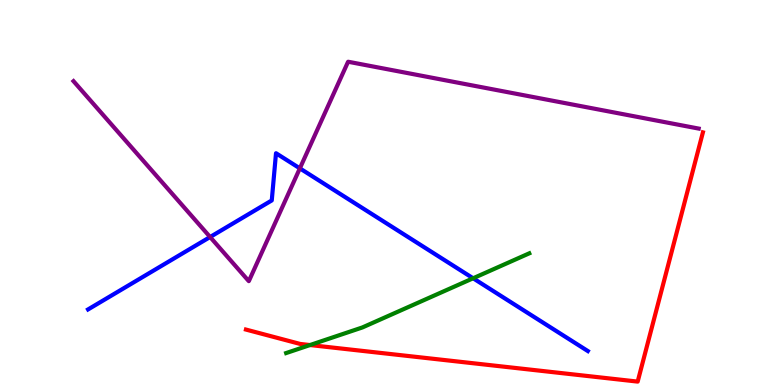[{'lines': ['blue', 'red'], 'intersections': []}, {'lines': ['green', 'red'], 'intersections': [{'x': 4.0, 'y': 1.04}]}, {'lines': ['purple', 'red'], 'intersections': []}, {'lines': ['blue', 'green'], 'intersections': [{'x': 6.1, 'y': 2.77}]}, {'lines': ['blue', 'purple'], 'intersections': [{'x': 2.71, 'y': 3.84}, {'x': 3.87, 'y': 5.63}]}, {'lines': ['green', 'purple'], 'intersections': []}]